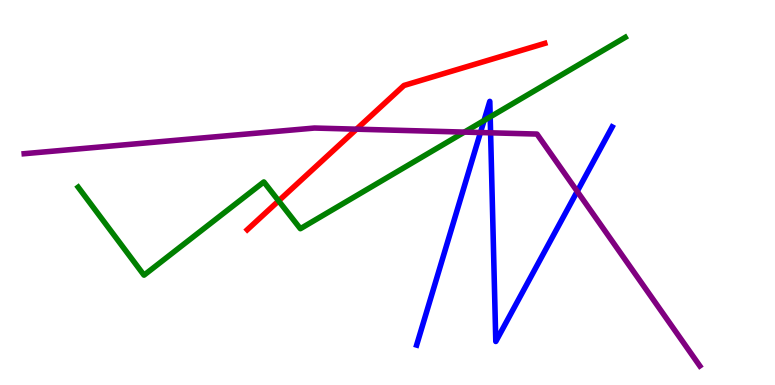[{'lines': ['blue', 'red'], 'intersections': []}, {'lines': ['green', 'red'], 'intersections': [{'x': 3.6, 'y': 4.78}]}, {'lines': ['purple', 'red'], 'intersections': [{'x': 4.6, 'y': 6.64}]}, {'lines': ['blue', 'green'], 'intersections': [{'x': 6.25, 'y': 6.87}, {'x': 6.33, 'y': 6.96}]}, {'lines': ['blue', 'purple'], 'intersections': [{'x': 6.2, 'y': 6.56}, {'x': 6.33, 'y': 6.55}, {'x': 7.45, 'y': 5.03}]}, {'lines': ['green', 'purple'], 'intersections': [{'x': 5.99, 'y': 6.57}]}]